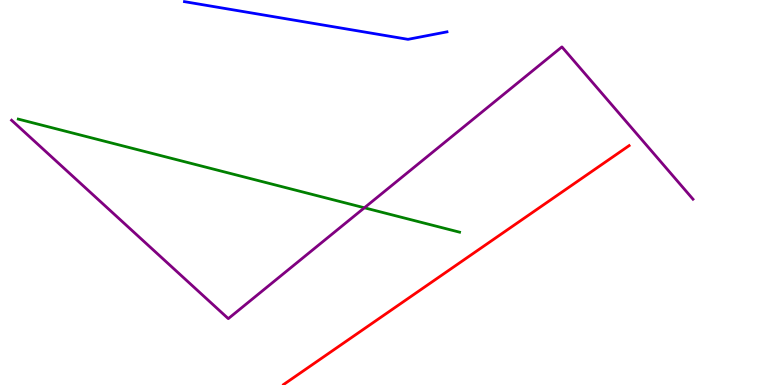[{'lines': ['blue', 'red'], 'intersections': []}, {'lines': ['green', 'red'], 'intersections': []}, {'lines': ['purple', 'red'], 'intersections': []}, {'lines': ['blue', 'green'], 'intersections': []}, {'lines': ['blue', 'purple'], 'intersections': []}, {'lines': ['green', 'purple'], 'intersections': [{'x': 4.7, 'y': 4.6}]}]